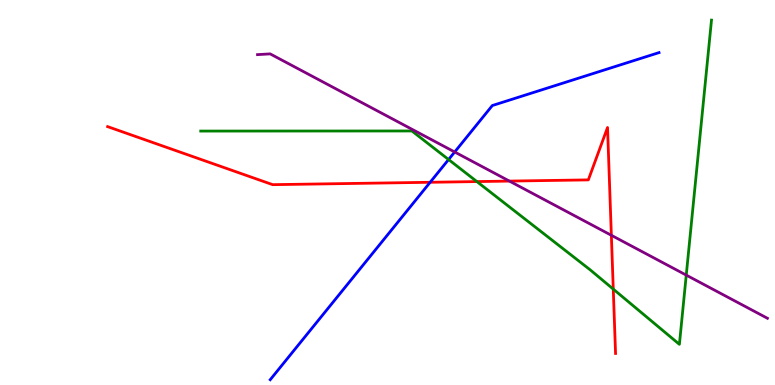[{'lines': ['blue', 'red'], 'intersections': [{'x': 5.55, 'y': 5.27}]}, {'lines': ['green', 'red'], 'intersections': [{'x': 6.15, 'y': 5.28}, {'x': 7.91, 'y': 2.49}]}, {'lines': ['purple', 'red'], 'intersections': [{'x': 6.57, 'y': 5.3}, {'x': 7.89, 'y': 3.89}]}, {'lines': ['blue', 'green'], 'intersections': [{'x': 5.79, 'y': 5.86}]}, {'lines': ['blue', 'purple'], 'intersections': [{'x': 5.87, 'y': 6.05}]}, {'lines': ['green', 'purple'], 'intersections': [{'x': 8.85, 'y': 2.85}]}]